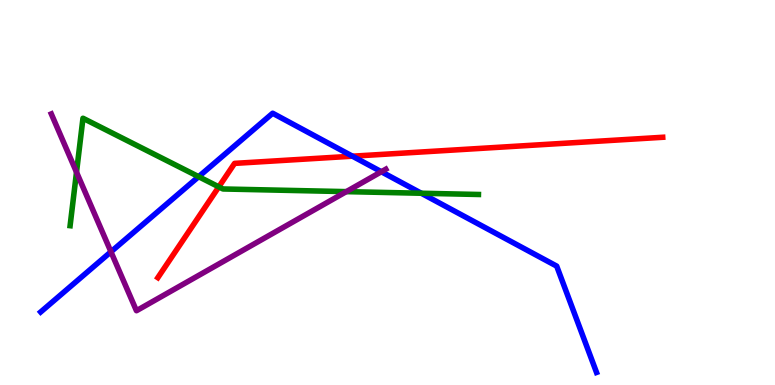[{'lines': ['blue', 'red'], 'intersections': [{'x': 4.55, 'y': 5.94}]}, {'lines': ['green', 'red'], 'intersections': [{'x': 2.82, 'y': 5.15}]}, {'lines': ['purple', 'red'], 'intersections': []}, {'lines': ['blue', 'green'], 'intersections': [{'x': 2.56, 'y': 5.41}, {'x': 5.44, 'y': 4.98}]}, {'lines': ['blue', 'purple'], 'intersections': [{'x': 1.43, 'y': 3.46}, {'x': 4.92, 'y': 5.54}]}, {'lines': ['green', 'purple'], 'intersections': [{'x': 0.987, 'y': 5.53}, {'x': 4.47, 'y': 5.02}]}]